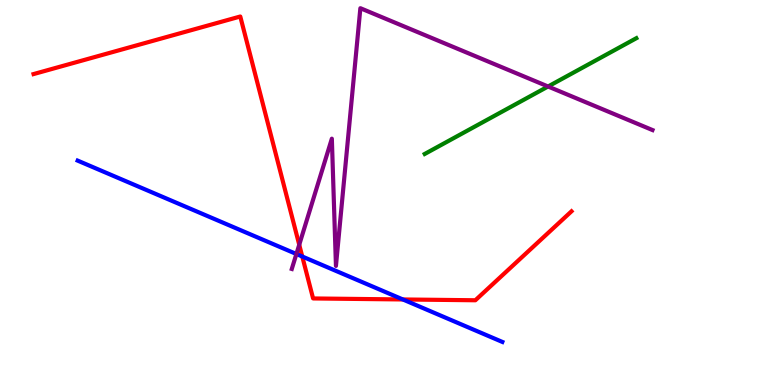[{'lines': ['blue', 'red'], 'intersections': [{'x': 3.9, 'y': 3.34}, {'x': 5.2, 'y': 2.22}]}, {'lines': ['green', 'red'], 'intersections': []}, {'lines': ['purple', 'red'], 'intersections': [{'x': 3.86, 'y': 3.64}]}, {'lines': ['blue', 'green'], 'intersections': []}, {'lines': ['blue', 'purple'], 'intersections': [{'x': 3.82, 'y': 3.4}]}, {'lines': ['green', 'purple'], 'intersections': [{'x': 7.07, 'y': 7.75}]}]